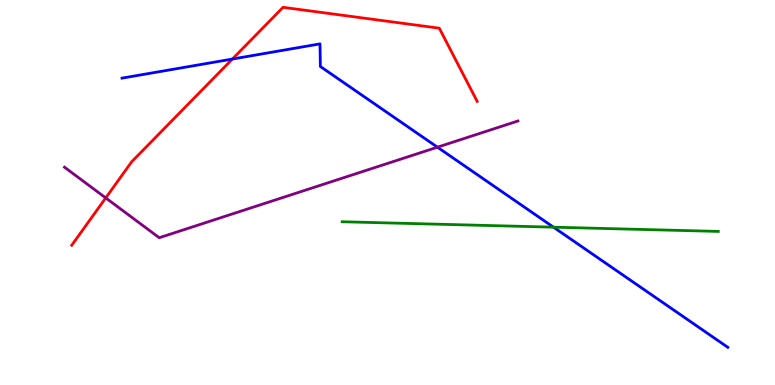[{'lines': ['blue', 'red'], 'intersections': [{'x': 3.0, 'y': 8.47}]}, {'lines': ['green', 'red'], 'intersections': []}, {'lines': ['purple', 'red'], 'intersections': [{'x': 1.36, 'y': 4.86}]}, {'lines': ['blue', 'green'], 'intersections': [{'x': 7.14, 'y': 4.1}]}, {'lines': ['blue', 'purple'], 'intersections': [{'x': 5.64, 'y': 6.18}]}, {'lines': ['green', 'purple'], 'intersections': []}]